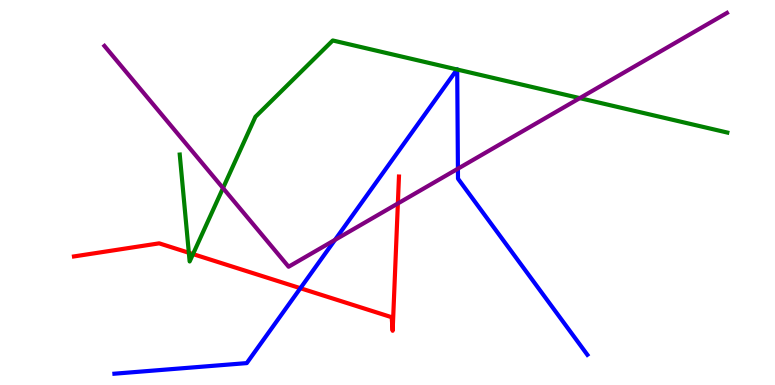[{'lines': ['blue', 'red'], 'intersections': [{'x': 3.88, 'y': 2.51}]}, {'lines': ['green', 'red'], 'intersections': [{'x': 2.44, 'y': 3.43}, {'x': 2.49, 'y': 3.4}]}, {'lines': ['purple', 'red'], 'intersections': [{'x': 5.13, 'y': 4.72}]}, {'lines': ['blue', 'green'], 'intersections': [{'x': 5.9, 'y': 8.2}, {'x': 5.9, 'y': 8.19}]}, {'lines': ['blue', 'purple'], 'intersections': [{'x': 4.32, 'y': 3.77}, {'x': 5.91, 'y': 5.62}]}, {'lines': ['green', 'purple'], 'intersections': [{'x': 2.88, 'y': 5.11}, {'x': 7.48, 'y': 7.45}]}]